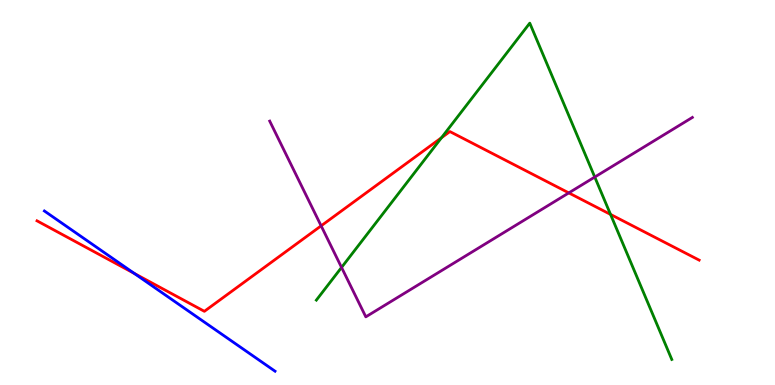[{'lines': ['blue', 'red'], 'intersections': [{'x': 1.73, 'y': 2.9}]}, {'lines': ['green', 'red'], 'intersections': [{'x': 5.7, 'y': 6.42}, {'x': 7.88, 'y': 4.43}]}, {'lines': ['purple', 'red'], 'intersections': [{'x': 4.14, 'y': 4.13}, {'x': 7.34, 'y': 4.99}]}, {'lines': ['blue', 'green'], 'intersections': []}, {'lines': ['blue', 'purple'], 'intersections': []}, {'lines': ['green', 'purple'], 'intersections': [{'x': 4.41, 'y': 3.05}, {'x': 7.67, 'y': 5.4}]}]